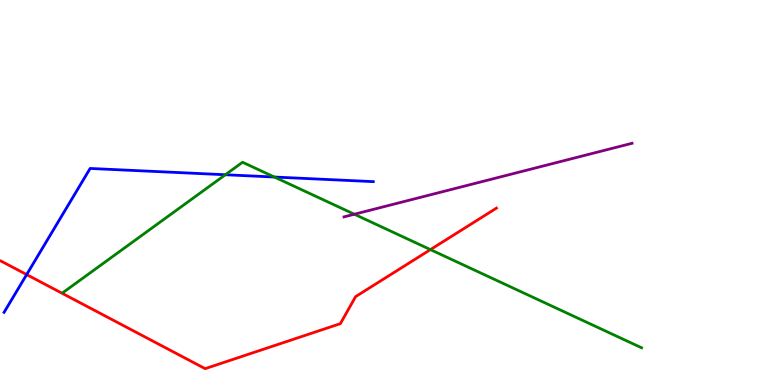[{'lines': ['blue', 'red'], 'intersections': [{'x': 0.344, 'y': 2.87}]}, {'lines': ['green', 'red'], 'intersections': [{'x': 5.55, 'y': 3.52}]}, {'lines': ['purple', 'red'], 'intersections': []}, {'lines': ['blue', 'green'], 'intersections': [{'x': 2.91, 'y': 5.46}, {'x': 3.54, 'y': 5.4}]}, {'lines': ['blue', 'purple'], 'intersections': []}, {'lines': ['green', 'purple'], 'intersections': [{'x': 4.57, 'y': 4.44}]}]